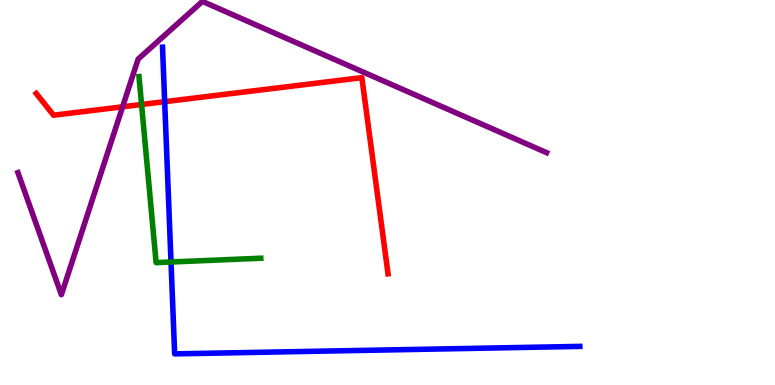[{'lines': ['blue', 'red'], 'intersections': [{'x': 2.12, 'y': 7.36}]}, {'lines': ['green', 'red'], 'intersections': [{'x': 1.83, 'y': 7.29}]}, {'lines': ['purple', 'red'], 'intersections': [{'x': 1.58, 'y': 7.23}]}, {'lines': ['blue', 'green'], 'intersections': [{'x': 2.21, 'y': 3.19}]}, {'lines': ['blue', 'purple'], 'intersections': []}, {'lines': ['green', 'purple'], 'intersections': []}]